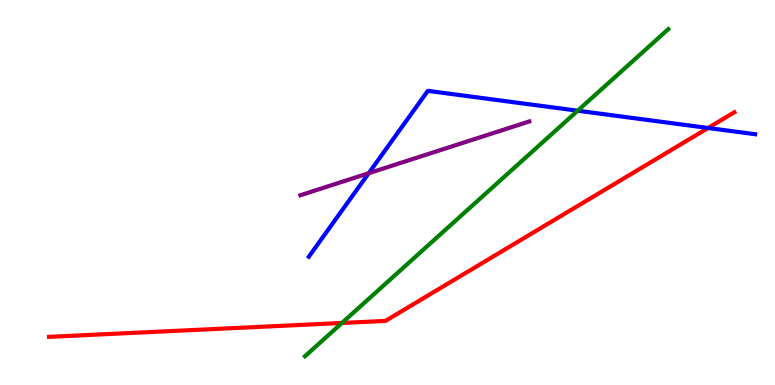[{'lines': ['blue', 'red'], 'intersections': [{'x': 9.14, 'y': 6.68}]}, {'lines': ['green', 'red'], 'intersections': [{'x': 4.41, 'y': 1.61}]}, {'lines': ['purple', 'red'], 'intersections': []}, {'lines': ['blue', 'green'], 'intersections': [{'x': 7.45, 'y': 7.12}]}, {'lines': ['blue', 'purple'], 'intersections': [{'x': 4.76, 'y': 5.5}]}, {'lines': ['green', 'purple'], 'intersections': []}]